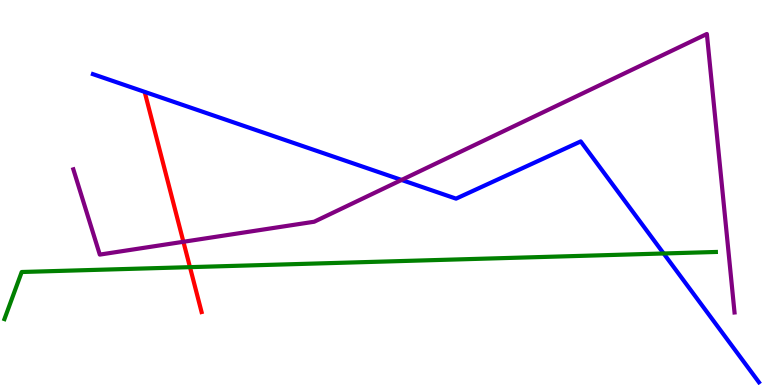[{'lines': ['blue', 'red'], 'intersections': []}, {'lines': ['green', 'red'], 'intersections': [{'x': 2.45, 'y': 3.06}]}, {'lines': ['purple', 'red'], 'intersections': [{'x': 2.37, 'y': 3.72}]}, {'lines': ['blue', 'green'], 'intersections': [{'x': 8.56, 'y': 3.42}]}, {'lines': ['blue', 'purple'], 'intersections': [{'x': 5.18, 'y': 5.33}]}, {'lines': ['green', 'purple'], 'intersections': []}]